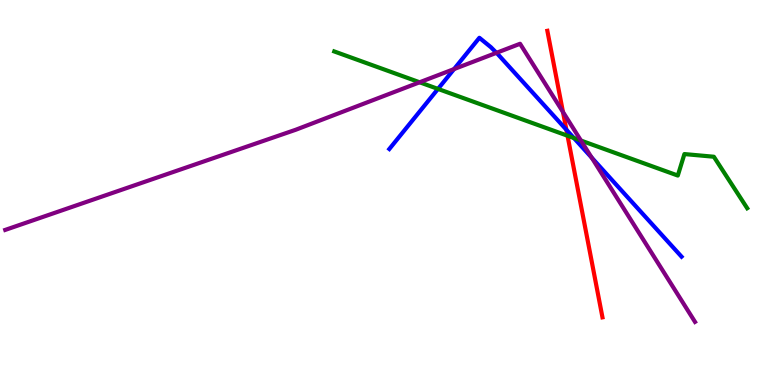[{'lines': ['blue', 'red'], 'intersections': [{'x': 7.31, 'y': 6.63}]}, {'lines': ['green', 'red'], 'intersections': [{'x': 7.32, 'y': 6.47}]}, {'lines': ['purple', 'red'], 'intersections': [{'x': 7.26, 'y': 7.09}]}, {'lines': ['blue', 'green'], 'intersections': [{'x': 5.65, 'y': 7.69}, {'x': 7.4, 'y': 6.42}]}, {'lines': ['blue', 'purple'], 'intersections': [{'x': 5.86, 'y': 8.21}, {'x': 6.41, 'y': 8.63}, {'x': 7.63, 'y': 5.91}]}, {'lines': ['green', 'purple'], 'intersections': [{'x': 5.41, 'y': 7.86}, {'x': 7.5, 'y': 6.35}]}]